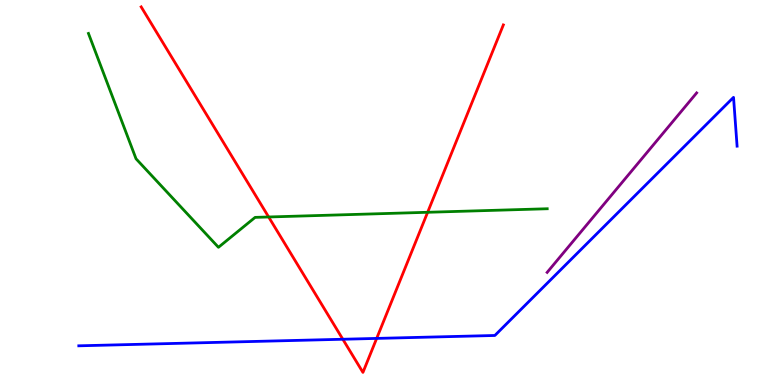[{'lines': ['blue', 'red'], 'intersections': [{'x': 4.42, 'y': 1.19}, {'x': 4.86, 'y': 1.21}]}, {'lines': ['green', 'red'], 'intersections': [{'x': 3.47, 'y': 4.36}, {'x': 5.52, 'y': 4.49}]}, {'lines': ['purple', 'red'], 'intersections': []}, {'lines': ['blue', 'green'], 'intersections': []}, {'lines': ['blue', 'purple'], 'intersections': []}, {'lines': ['green', 'purple'], 'intersections': []}]